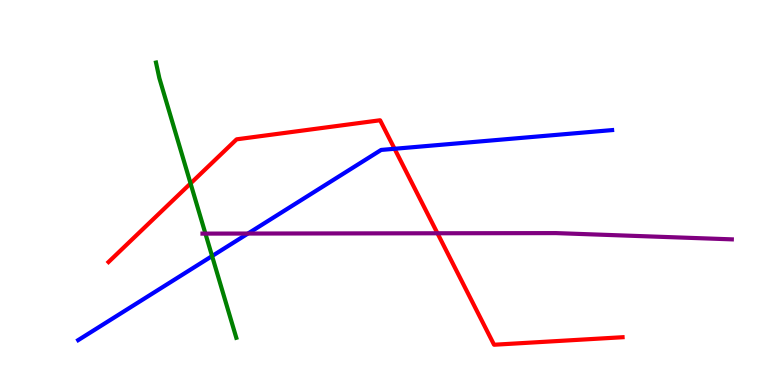[{'lines': ['blue', 'red'], 'intersections': [{'x': 5.09, 'y': 6.14}]}, {'lines': ['green', 'red'], 'intersections': [{'x': 2.46, 'y': 5.24}]}, {'lines': ['purple', 'red'], 'intersections': [{'x': 5.64, 'y': 3.94}]}, {'lines': ['blue', 'green'], 'intersections': [{'x': 2.74, 'y': 3.35}]}, {'lines': ['blue', 'purple'], 'intersections': [{'x': 3.2, 'y': 3.93}]}, {'lines': ['green', 'purple'], 'intersections': [{'x': 2.65, 'y': 3.93}]}]